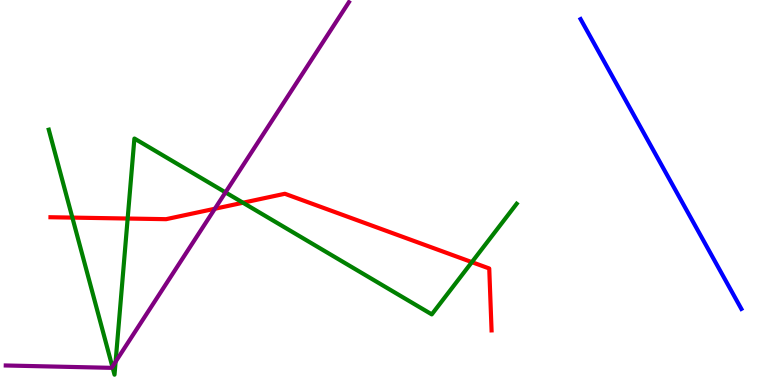[{'lines': ['blue', 'red'], 'intersections': []}, {'lines': ['green', 'red'], 'intersections': [{'x': 0.934, 'y': 4.35}, {'x': 1.65, 'y': 4.32}, {'x': 3.14, 'y': 4.73}, {'x': 6.09, 'y': 3.19}]}, {'lines': ['purple', 'red'], 'intersections': [{'x': 2.77, 'y': 4.58}]}, {'lines': ['blue', 'green'], 'intersections': []}, {'lines': ['blue', 'purple'], 'intersections': []}, {'lines': ['green', 'purple'], 'intersections': [{'x': 1.45, 'y': 0.475}, {'x': 1.49, 'y': 0.605}, {'x': 2.91, 'y': 5.0}]}]